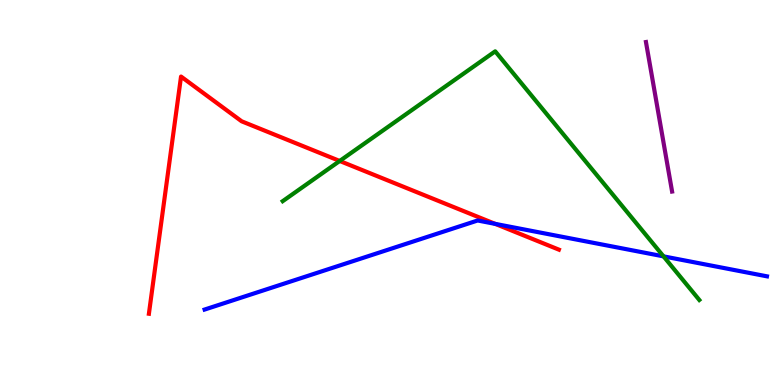[{'lines': ['blue', 'red'], 'intersections': [{'x': 6.39, 'y': 4.19}]}, {'lines': ['green', 'red'], 'intersections': [{'x': 4.38, 'y': 5.82}]}, {'lines': ['purple', 'red'], 'intersections': []}, {'lines': ['blue', 'green'], 'intersections': [{'x': 8.56, 'y': 3.34}]}, {'lines': ['blue', 'purple'], 'intersections': []}, {'lines': ['green', 'purple'], 'intersections': []}]